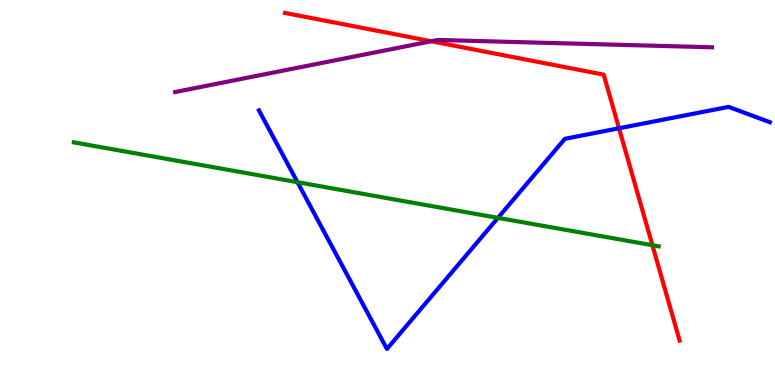[{'lines': ['blue', 'red'], 'intersections': [{'x': 7.99, 'y': 6.67}]}, {'lines': ['green', 'red'], 'intersections': [{'x': 8.42, 'y': 3.63}]}, {'lines': ['purple', 'red'], 'intersections': [{'x': 5.56, 'y': 8.93}]}, {'lines': ['blue', 'green'], 'intersections': [{'x': 3.84, 'y': 5.27}, {'x': 6.43, 'y': 4.34}]}, {'lines': ['blue', 'purple'], 'intersections': []}, {'lines': ['green', 'purple'], 'intersections': []}]